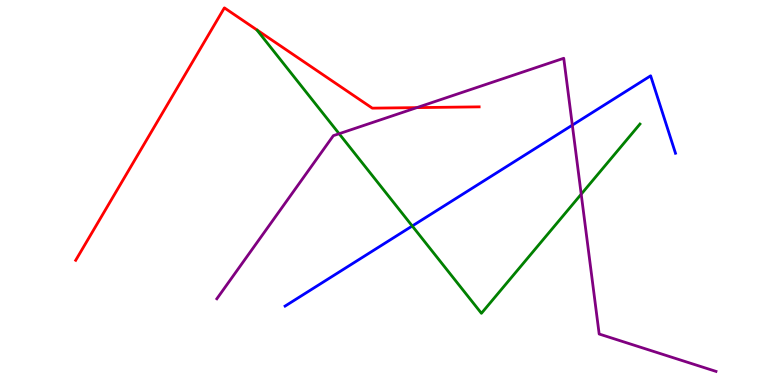[{'lines': ['blue', 'red'], 'intersections': []}, {'lines': ['green', 'red'], 'intersections': []}, {'lines': ['purple', 'red'], 'intersections': [{'x': 5.38, 'y': 7.2}]}, {'lines': ['blue', 'green'], 'intersections': [{'x': 5.32, 'y': 4.13}]}, {'lines': ['blue', 'purple'], 'intersections': [{'x': 7.38, 'y': 6.75}]}, {'lines': ['green', 'purple'], 'intersections': [{'x': 4.38, 'y': 6.53}, {'x': 7.5, 'y': 4.96}]}]